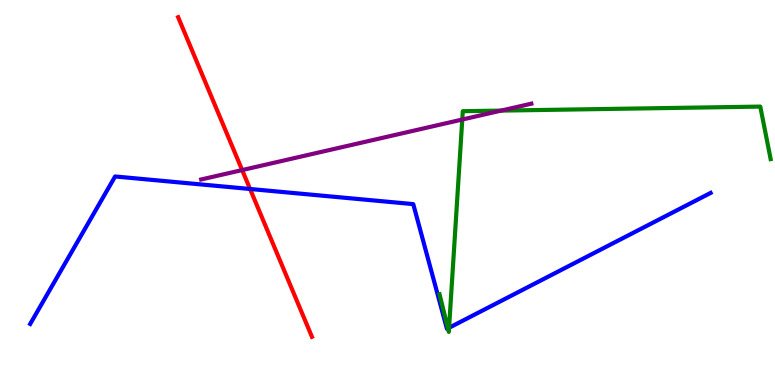[{'lines': ['blue', 'red'], 'intersections': [{'x': 3.23, 'y': 5.09}]}, {'lines': ['green', 'red'], 'intersections': []}, {'lines': ['purple', 'red'], 'intersections': [{'x': 3.12, 'y': 5.58}]}, {'lines': ['blue', 'green'], 'intersections': [{'x': 5.78, 'y': 1.47}, {'x': 5.79, 'y': 1.49}]}, {'lines': ['blue', 'purple'], 'intersections': []}, {'lines': ['green', 'purple'], 'intersections': [{'x': 5.96, 'y': 6.9}, {'x': 6.47, 'y': 7.13}]}]